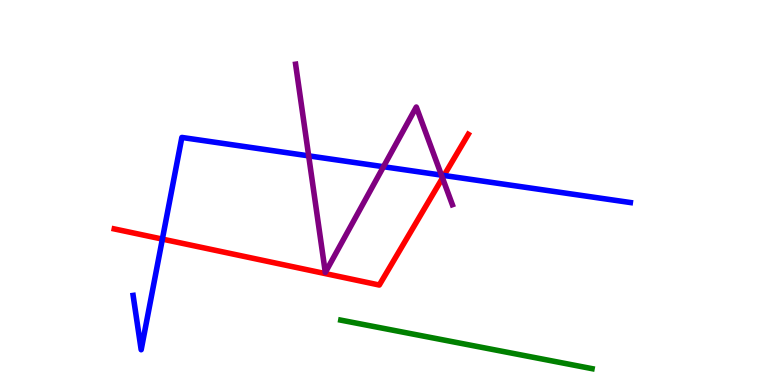[{'lines': ['blue', 'red'], 'intersections': [{'x': 2.1, 'y': 3.79}, {'x': 5.73, 'y': 5.44}]}, {'lines': ['green', 'red'], 'intersections': []}, {'lines': ['purple', 'red'], 'intersections': [{'x': 5.71, 'y': 5.38}]}, {'lines': ['blue', 'green'], 'intersections': []}, {'lines': ['blue', 'purple'], 'intersections': [{'x': 3.98, 'y': 5.95}, {'x': 4.95, 'y': 5.67}, {'x': 5.7, 'y': 5.45}]}, {'lines': ['green', 'purple'], 'intersections': []}]